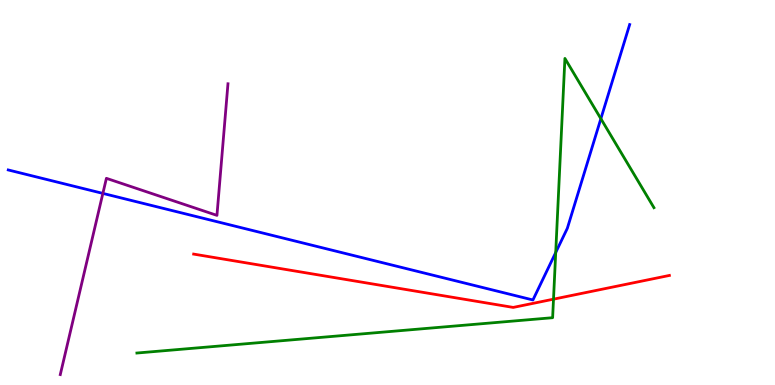[{'lines': ['blue', 'red'], 'intersections': []}, {'lines': ['green', 'red'], 'intersections': [{'x': 7.14, 'y': 2.23}]}, {'lines': ['purple', 'red'], 'intersections': []}, {'lines': ['blue', 'green'], 'intersections': [{'x': 7.17, 'y': 3.44}, {'x': 7.75, 'y': 6.92}]}, {'lines': ['blue', 'purple'], 'intersections': [{'x': 1.33, 'y': 4.98}]}, {'lines': ['green', 'purple'], 'intersections': []}]